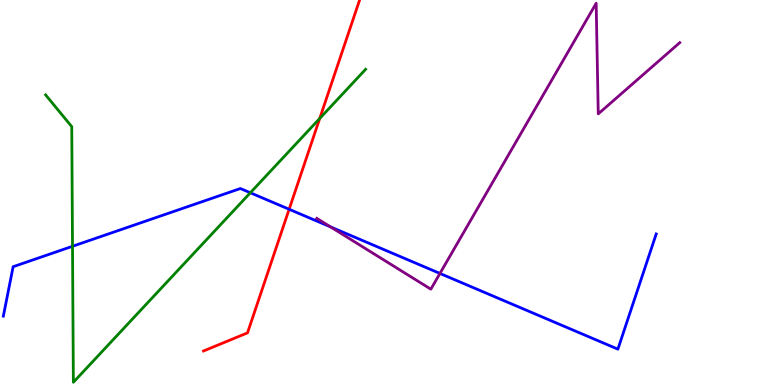[{'lines': ['blue', 'red'], 'intersections': [{'x': 3.73, 'y': 4.56}]}, {'lines': ['green', 'red'], 'intersections': [{'x': 4.13, 'y': 6.92}]}, {'lines': ['purple', 'red'], 'intersections': []}, {'lines': ['blue', 'green'], 'intersections': [{'x': 0.936, 'y': 3.6}, {'x': 3.23, 'y': 4.99}]}, {'lines': ['blue', 'purple'], 'intersections': [{'x': 4.27, 'y': 4.11}, {'x': 5.68, 'y': 2.9}]}, {'lines': ['green', 'purple'], 'intersections': []}]